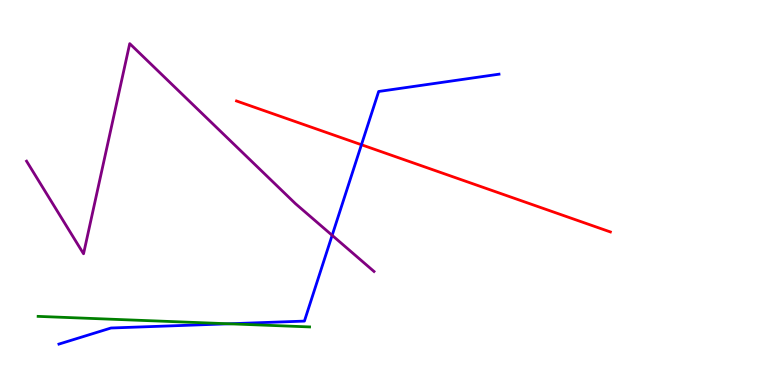[{'lines': ['blue', 'red'], 'intersections': [{'x': 4.66, 'y': 6.24}]}, {'lines': ['green', 'red'], 'intersections': []}, {'lines': ['purple', 'red'], 'intersections': []}, {'lines': ['blue', 'green'], 'intersections': [{'x': 2.95, 'y': 1.59}]}, {'lines': ['blue', 'purple'], 'intersections': [{'x': 4.29, 'y': 3.89}]}, {'lines': ['green', 'purple'], 'intersections': []}]